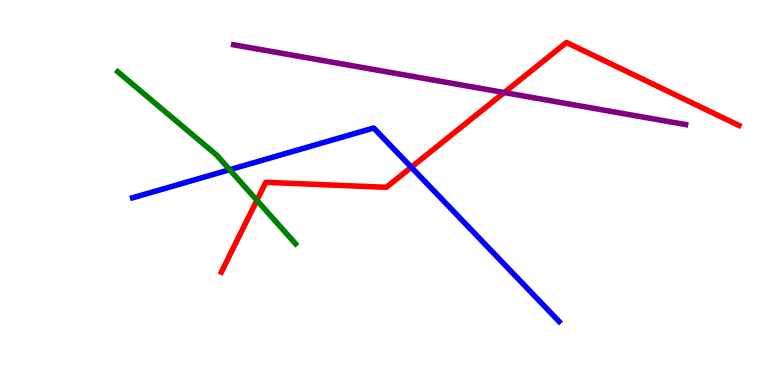[{'lines': ['blue', 'red'], 'intersections': [{'x': 5.31, 'y': 5.66}]}, {'lines': ['green', 'red'], 'intersections': [{'x': 3.31, 'y': 4.8}]}, {'lines': ['purple', 'red'], 'intersections': [{'x': 6.51, 'y': 7.6}]}, {'lines': ['blue', 'green'], 'intersections': [{'x': 2.96, 'y': 5.59}]}, {'lines': ['blue', 'purple'], 'intersections': []}, {'lines': ['green', 'purple'], 'intersections': []}]